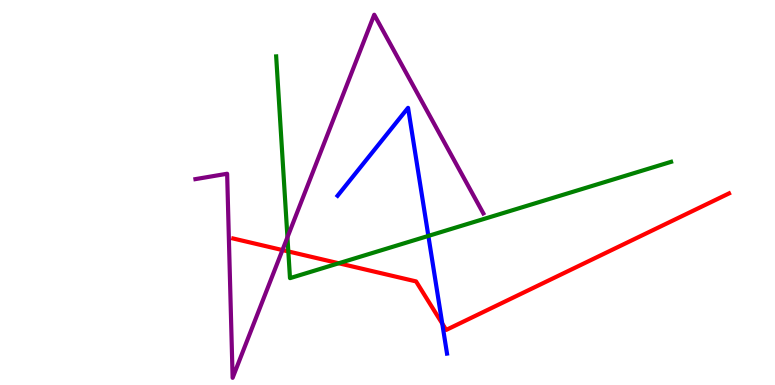[{'lines': ['blue', 'red'], 'intersections': [{'x': 5.71, 'y': 1.59}]}, {'lines': ['green', 'red'], 'intersections': [{'x': 3.72, 'y': 3.47}, {'x': 4.37, 'y': 3.16}]}, {'lines': ['purple', 'red'], 'intersections': [{'x': 3.64, 'y': 3.5}]}, {'lines': ['blue', 'green'], 'intersections': [{'x': 5.53, 'y': 3.87}]}, {'lines': ['blue', 'purple'], 'intersections': []}, {'lines': ['green', 'purple'], 'intersections': [{'x': 3.71, 'y': 3.84}]}]